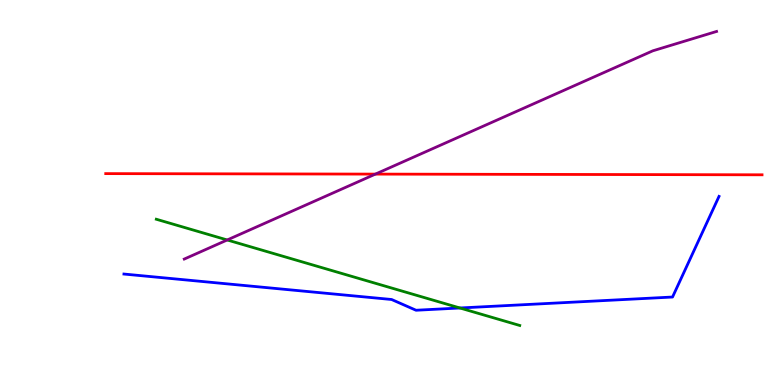[{'lines': ['blue', 'red'], 'intersections': []}, {'lines': ['green', 'red'], 'intersections': []}, {'lines': ['purple', 'red'], 'intersections': [{'x': 4.84, 'y': 5.48}]}, {'lines': ['blue', 'green'], 'intersections': [{'x': 5.93, 'y': 2.0}]}, {'lines': ['blue', 'purple'], 'intersections': []}, {'lines': ['green', 'purple'], 'intersections': [{'x': 2.93, 'y': 3.77}]}]